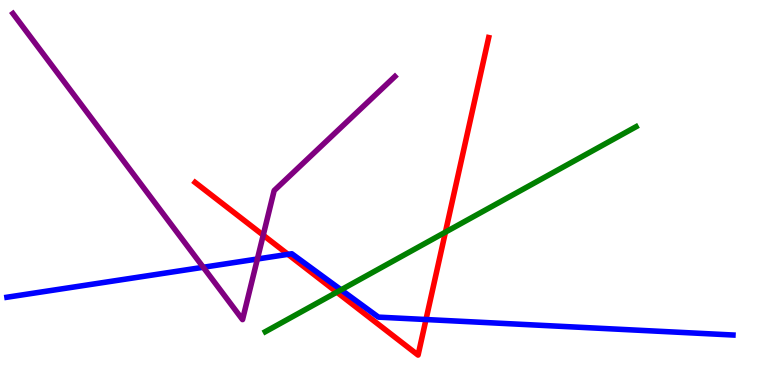[{'lines': ['blue', 'red'], 'intersections': [{'x': 3.72, 'y': 3.39}, {'x': 5.5, 'y': 1.7}]}, {'lines': ['green', 'red'], 'intersections': [{'x': 4.35, 'y': 2.41}, {'x': 5.75, 'y': 3.97}]}, {'lines': ['purple', 'red'], 'intersections': [{'x': 3.4, 'y': 3.89}]}, {'lines': ['blue', 'green'], 'intersections': [{'x': 4.4, 'y': 2.47}]}, {'lines': ['blue', 'purple'], 'intersections': [{'x': 2.62, 'y': 3.06}, {'x': 3.32, 'y': 3.27}]}, {'lines': ['green', 'purple'], 'intersections': []}]